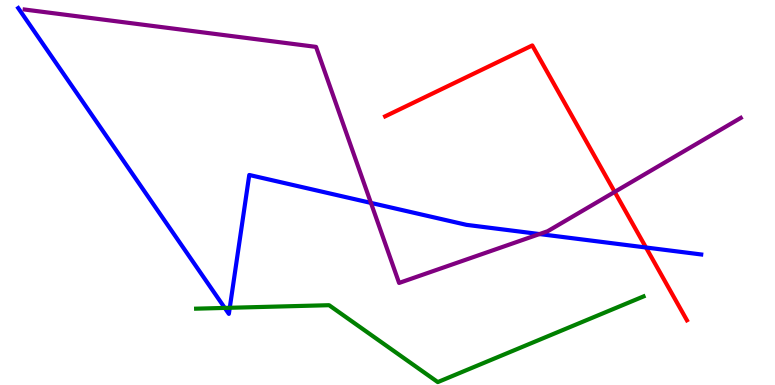[{'lines': ['blue', 'red'], 'intersections': [{'x': 8.34, 'y': 3.57}]}, {'lines': ['green', 'red'], 'intersections': []}, {'lines': ['purple', 'red'], 'intersections': [{'x': 7.93, 'y': 5.02}]}, {'lines': ['blue', 'green'], 'intersections': [{'x': 2.9, 'y': 2.0}, {'x': 2.96, 'y': 2.01}]}, {'lines': ['blue', 'purple'], 'intersections': [{'x': 4.79, 'y': 4.73}, {'x': 6.96, 'y': 3.92}]}, {'lines': ['green', 'purple'], 'intersections': []}]